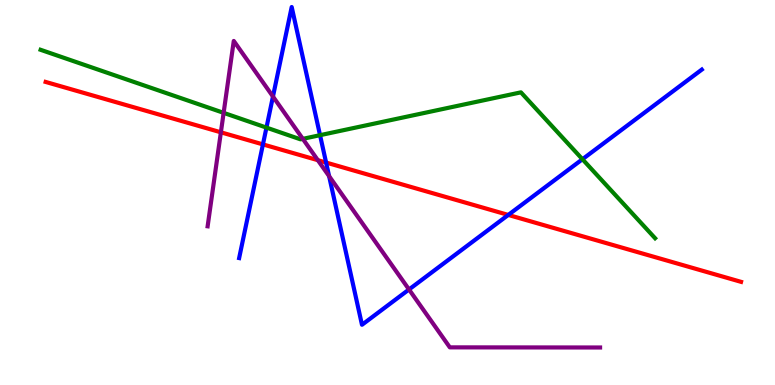[{'lines': ['blue', 'red'], 'intersections': [{'x': 3.39, 'y': 6.25}, {'x': 4.21, 'y': 5.78}, {'x': 6.56, 'y': 4.42}]}, {'lines': ['green', 'red'], 'intersections': []}, {'lines': ['purple', 'red'], 'intersections': [{'x': 2.85, 'y': 6.56}, {'x': 4.1, 'y': 5.84}]}, {'lines': ['blue', 'green'], 'intersections': [{'x': 3.44, 'y': 6.69}, {'x': 4.13, 'y': 6.49}, {'x': 7.52, 'y': 5.86}]}, {'lines': ['blue', 'purple'], 'intersections': [{'x': 3.52, 'y': 7.49}, {'x': 4.25, 'y': 5.42}, {'x': 5.28, 'y': 2.48}]}, {'lines': ['green', 'purple'], 'intersections': [{'x': 2.89, 'y': 7.07}, {'x': 3.91, 'y': 6.39}]}]